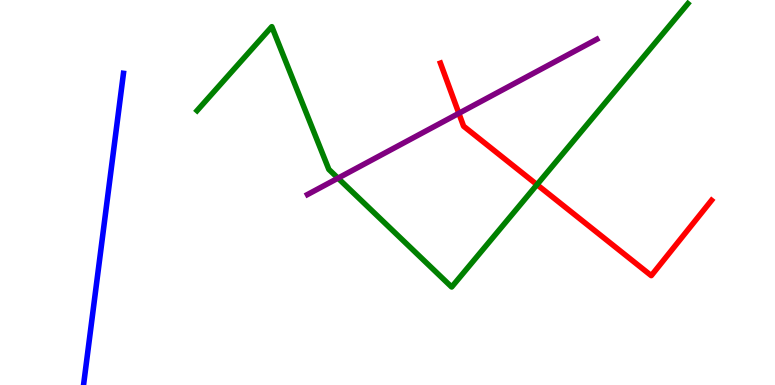[{'lines': ['blue', 'red'], 'intersections': []}, {'lines': ['green', 'red'], 'intersections': [{'x': 6.93, 'y': 5.2}]}, {'lines': ['purple', 'red'], 'intersections': [{'x': 5.92, 'y': 7.06}]}, {'lines': ['blue', 'green'], 'intersections': []}, {'lines': ['blue', 'purple'], 'intersections': []}, {'lines': ['green', 'purple'], 'intersections': [{'x': 4.36, 'y': 5.37}]}]